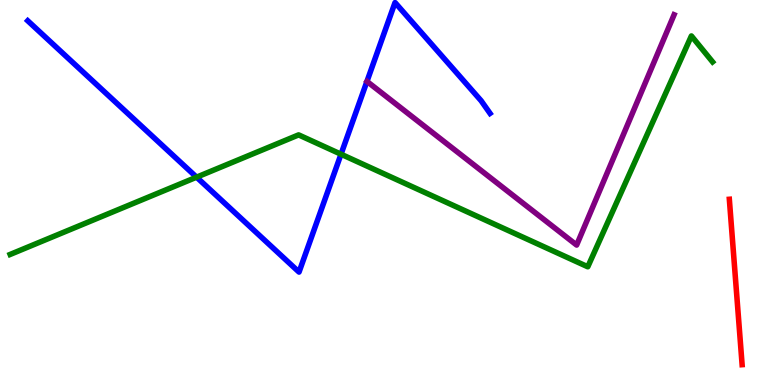[{'lines': ['blue', 'red'], 'intersections': []}, {'lines': ['green', 'red'], 'intersections': []}, {'lines': ['purple', 'red'], 'intersections': []}, {'lines': ['blue', 'green'], 'intersections': [{'x': 2.54, 'y': 5.4}, {'x': 4.4, 'y': 5.99}]}, {'lines': ['blue', 'purple'], 'intersections': []}, {'lines': ['green', 'purple'], 'intersections': []}]